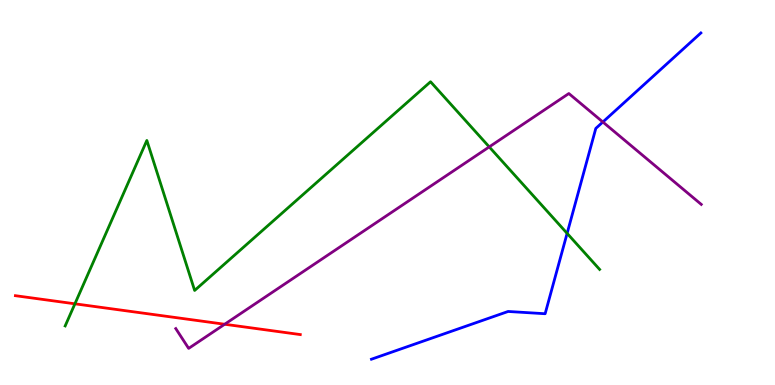[{'lines': ['blue', 'red'], 'intersections': []}, {'lines': ['green', 'red'], 'intersections': [{'x': 0.967, 'y': 2.11}]}, {'lines': ['purple', 'red'], 'intersections': [{'x': 2.9, 'y': 1.58}]}, {'lines': ['blue', 'green'], 'intersections': [{'x': 7.32, 'y': 3.94}]}, {'lines': ['blue', 'purple'], 'intersections': [{'x': 7.78, 'y': 6.83}]}, {'lines': ['green', 'purple'], 'intersections': [{'x': 6.31, 'y': 6.18}]}]